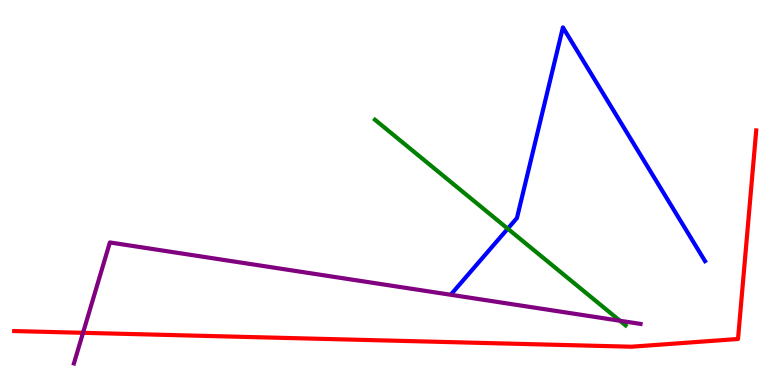[{'lines': ['blue', 'red'], 'intersections': []}, {'lines': ['green', 'red'], 'intersections': []}, {'lines': ['purple', 'red'], 'intersections': [{'x': 1.07, 'y': 1.36}]}, {'lines': ['blue', 'green'], 'intersections': [{'x': 6.55, 'y': 4.06}]}, {'lines': ['blue', 'purple'], 'intersections': []}, {'lines': ['green', 'purple'], 'intersections': [{'x': 8.0, 'y': 1.67}]}]